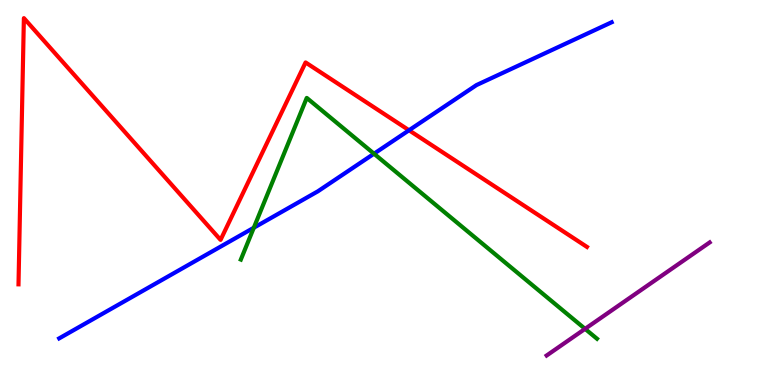[{'lines': ['blue', 'red'], 'intersections': [{'x': 5.28, 'y': 6.62}]}, {'lines': ['green', 'red'], 'intersections': []}, {'lines': ['purple', 'red'], 'intersections': []}, {'lines': ['blue', 'green'], 'intersections': [{'x': 3.28, 'y': 4.08}, {'x': 4.83, 'y': 6.01}]}, {'lines': ['blue', 'purple'], 'intersections': []}, {'lines': ['green', 'purple'], 'intersections': [{'x': 7.55, 'y': 1.46}]}]